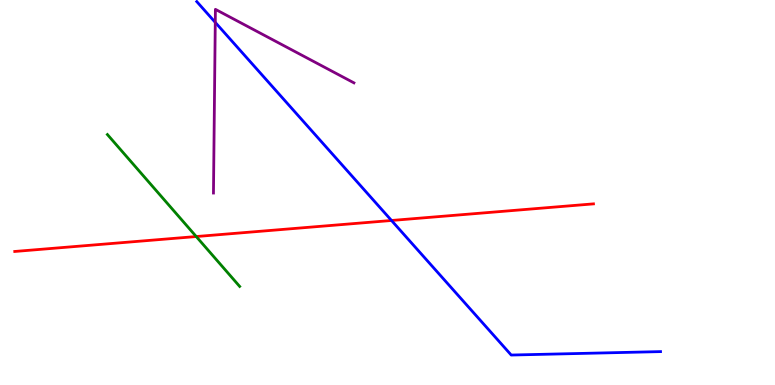[{'lines': ['blue', 'red'], 'intersections': [{'x': 5.05, 'y': 4.27}]}, {'lines': ['green', 'red'], 'intersections': [{'x': 2.53, 'y': 3.86}]}, {'lines': ['purple', 'red'], 'intersections': []}, {'lines': ['blue', 'green'], 'intersections': []}, {'lines': ['blue', 'purple'], 'intersections': [{'x': 2.78, 'y': 9.42}]}, {'lines': ['green', 'purple'], 'intersections': []}]